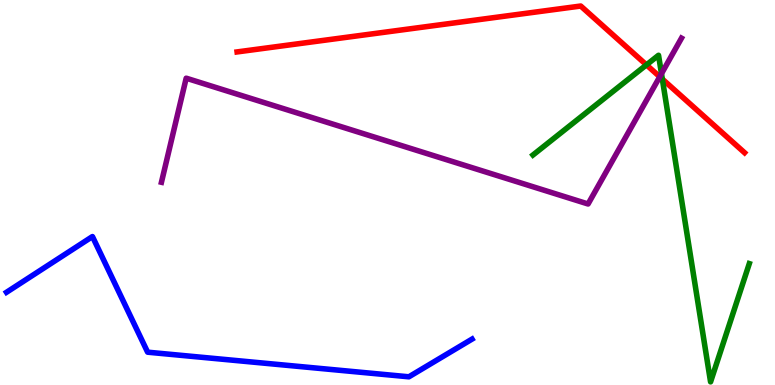[{'lines': ['blue', 'red'], 'intersections': []}, {'lines': ['green', 'red'], 'intersections': [{'x': 8.34, 'y': 8.32}, {'x': 8.55, 'y': 7.95}]}, {'lines': ['purple', 'red'], 'intersections': [{'x': 8.51, 'y': 8.01}]}, {'lines': ['blue', 'green'], 'intersections': []}, {'lines': ['blue', 'purple'], 'intersections': []}, {'lines': ['green', 'purple'], 'intersections': [{'x': 8.54, 'y': 8.09}]}]